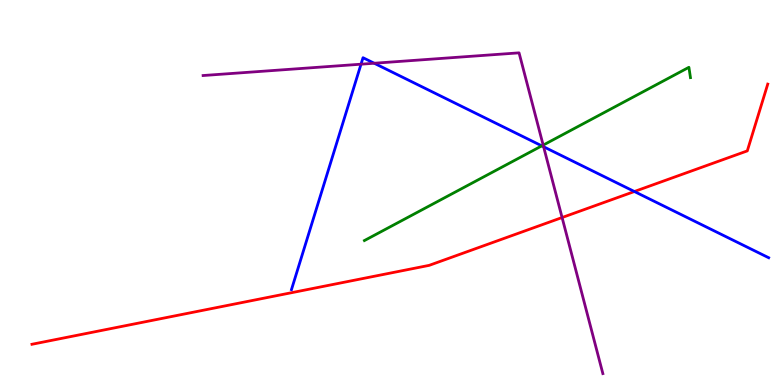[{'lines': ['blue', 'red'], 'intersections': [{'x': 8.19, 'y': 5.03}]}, {'lines': ['green', 'red'], 'intersections': []}, {'lines': ['purple', 'red'], 'intersections': [{'x': 7.25, 'y': 4.35}]}, {'lines': ['blue', 'green'], 'intersections': [{'x': 6.99, 'y': 6.21}]}, {'lines': ['blue', 'purple'], 'intersections': [{'x': 4.66, 'y': 8.33}, {'x': 4.83, 'y': 8.36}, {'x': 7.01, 'y': 6.19}]}, {'lines': ['green', 'purple'], 'intersections': [{'x': 7.01, 'y': 6.23}]}]